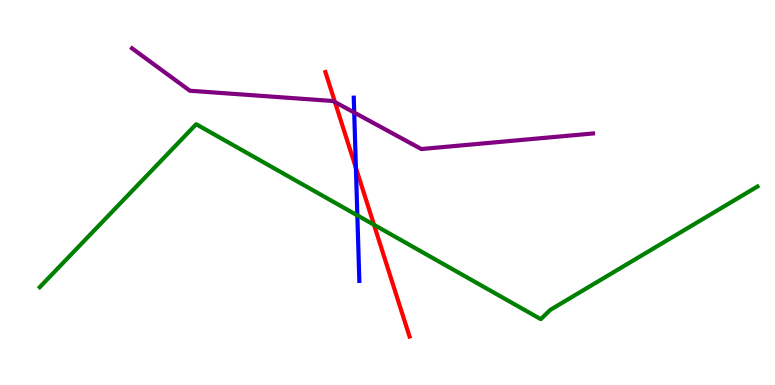[{'lines': ['blue', 'red'], 'intersections': [{'x': 4.59, 'y': 5.64}]}, {'lines': ['green', 'red'], 'intersections': [{'x': 4.83, 'y': 4.16}]}, {'lines': ['purple', 'red'], 'intersections': [{'x': 4.32, 'y': 7.35}]}, {'lines': ['blue', 'green'], 'intersections': [{'x': 4.61, 'y': 4.41}]}, {'lines': ['blue', 'purple'], 'intersections': [{'x': 4.57, 'y': 7.08}]}, {'lines': ['green', 'purple'], 'intersections': []}]